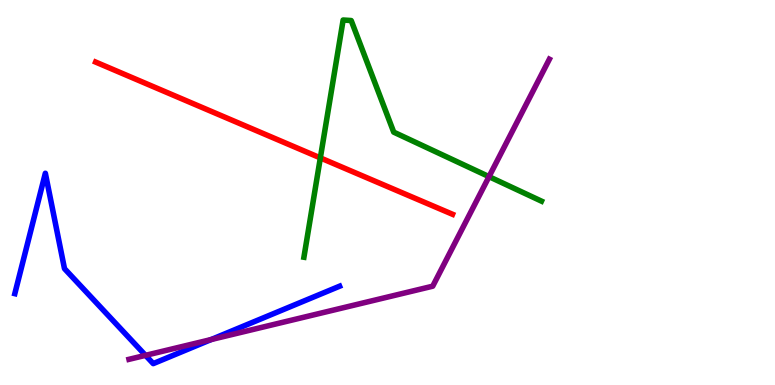[{'lines': ['blue', 'red'], 'intersections': []}, {'lines': ['green', 'red'], 'intersections': [{'x': 4.13, 'y': 5.9}]}, {'lines': ['purple', 'red'], 'intersections': []}, {'lines': ['blue', 'green'], 'intersections': []}, {'lines': ['blue', 'purple'], 'intersections': [{'x': 1.88, 'y': 0.77}, {'x': 2.73, 'y': 1.18}]}, {'lines': ['green', 'purple'], 'intersections': [{'x': 6.31, 'y': 5.41}]}]